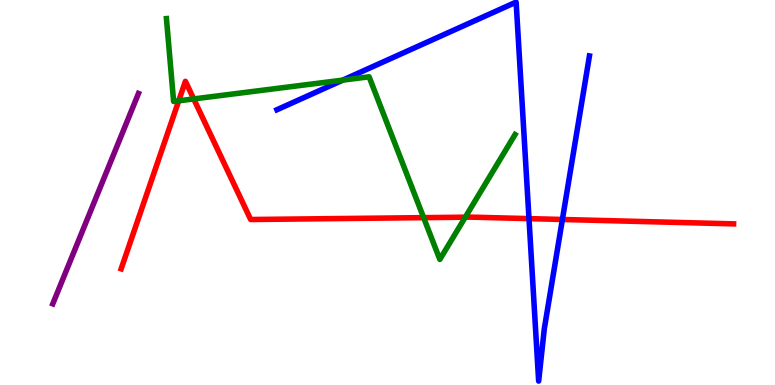[{'lines': ['blue', 'red'], 'intersections': [{'x': 6.83, 'y': 4.32}, {'x': 7.26, 'y': 4.3}]}, {'lines': ['green', 'red'], 'intersections': [{'x': 2.31, 'y': 7.38}, {'x': 2.5, 'y': 7.43}, {'x': 5.47, 'y': 4.35}, {'x': 6.0, 'y': 4.36}]}, {'lines': ['purple', 'red'], 'intersections': []}, {'lines': ['blue', 'green'], 'intersections': [{'x': 4.42, 'y': 7.92}]}, {'lines': ['blue', 'purple'], 'intersections': []}, {'lines': ['green', 'purple'], 'intersections': []}]